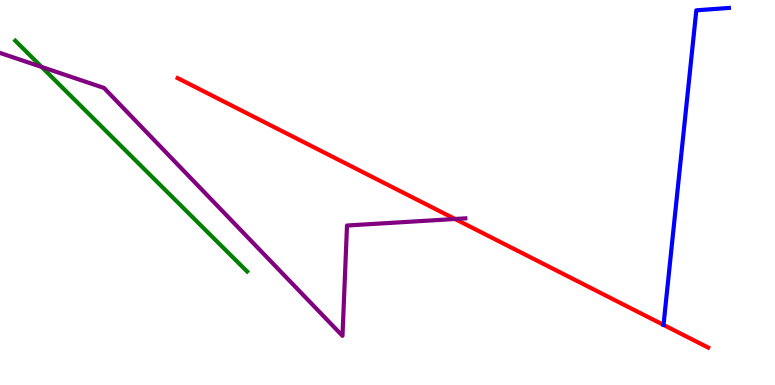[{'lines': ['blue', 'red'], 'intersections': []}, {'lines': ['green', 'red'], 'intersections': []}, {'lines': ['purple', 'red'], 'intersections': [{'x': 5.87, 'y': 4.31}]}, {'lines': ['blue', 'green'], 'intersections': []}, {'lines': ['blue', 'purple'], 'intersections': []}, {'lines': ['green', 'purple'], 'intersections': [{'x': 0.537, 'y': 8.26}]}]